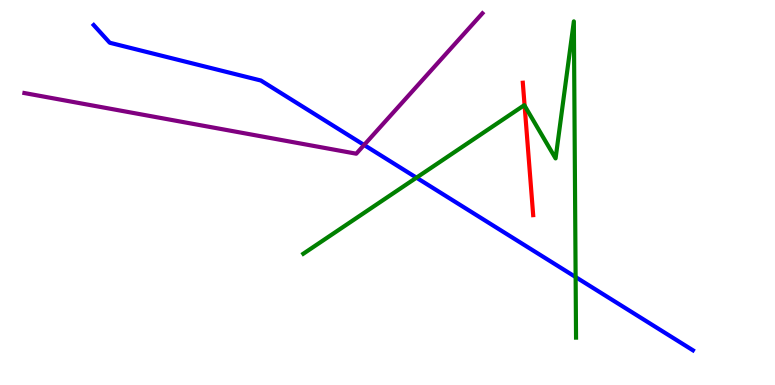[{'lines': ['blue', 'red'], 'intersections': []}, {'lines': ['green', 'red'], 'intersections': [{'x': 6.77, 'y': 7.26}]}, {'lines': ['purple', 'red'], 'intersections': []}, {'lines': ['blue', 'green'], 'intersections': [{'x': 5.37, 'y': 5.39}, {'x': 7.43, 'y': 2.8}]}, {'lines': ['blue', 'purple'], 'intersections': [{'x': 4.7, 'y': 6.23}]}, {'lines': ['green', 'purple'], 'intersections': []}]